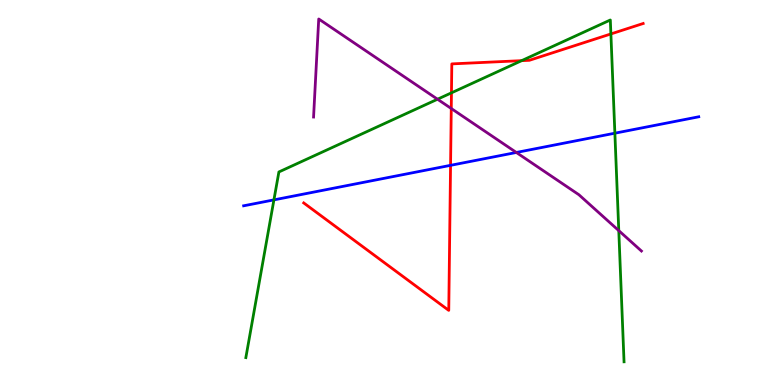[{'lines': ['blue', 'red'], 'intersections': [{'x': 5.81, 'y': 5.71}]}, {'lines': ['green', 'red'], 'intersections': [{'x': 5.83, 'y': 7.59}, {'x': 6.73, 'y': 8.42}, {'x': 7.88, 'y': 9.12}]}, {'lines': ['purple', 'red'], 'intersections': [{'x': 5.82, 'y': 7.18}]}, {'lines': ['blue', 'green'], 'intersections': [{'x': 3.53, 'y': 4.81}, {'x': 7.93, 'y': 6.54}]}, {'lines': ['blue', 'purple'], 'intersections': [{'x': 6.66, 'y': 6.04}]}, {'lines': ['green', 'purple'], 'intersections': [{'x': 5.65, 'y': 7.42}, {'x': 7.98, 'y': 4.01}]}]